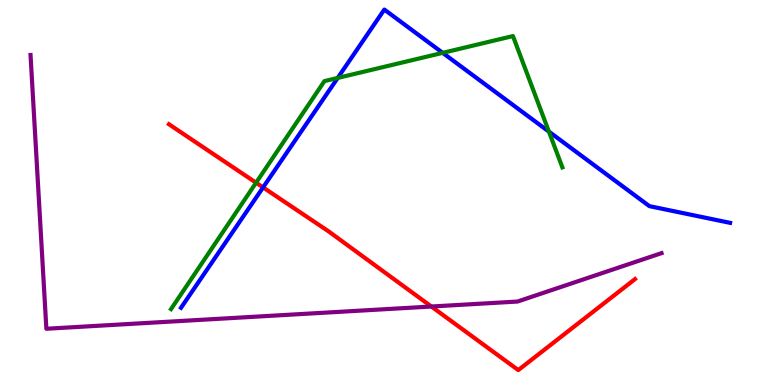[{'lines': ['blue', 'red'], 'intersections': [{'x': 3.39, 'y': 5.13}]}, {'lines': ['green', 'red'], 'intersections': [{'x': 3.3, 'y': 5.25}]}, {'lines': ['purple', 'red'], 'intersections': [{'x': 5.57, 'y': 2.04}]}, {'lines': ['blue', 'green'], 'intersections': [{'x': 4.36, 'y': 7.98}, {'x': 5.71, 'y': 8.63}, {'x': 7.08, 'y': 6.58}]}, {'lines': ['blue', 'purple'], 'intersections': []}, {'lines': ['green', 'purple'], 'intersections': []}]